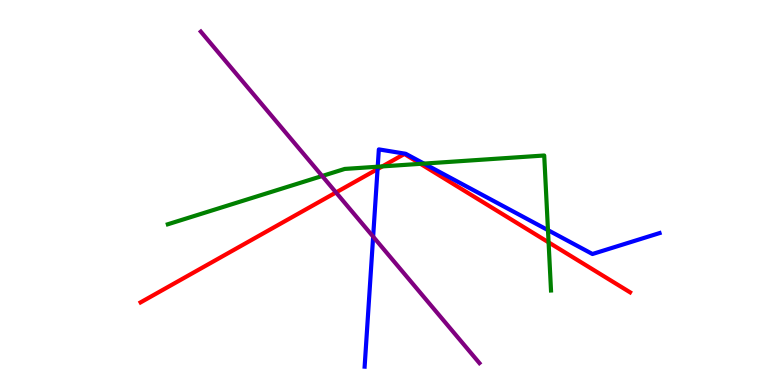[{'lines': ['blue', 'red'], 'intersections': [{'x': 4.87, 'y': 5.61}]}, {'lines': ['green', 'red'], 'intersections': [{'x': 4.93, 'y': 5.68}, {'x': 5.43, 'y': 5.74}, {'x': 7.08, 'y': 3.7}]}, {'lines': ['purple', 'red'], 'intersections': [{'x': 4.34, 'y': 5.0}]}, {'lines': ['blue', 'green'], 'intersections': [{'x': 4.87, 'y': 5.67}, {'x': 5.47, 'y': 5.75}, {'x': 7.07, 'y': 4.02}]}, {'lines': ['blue', 'purple'], 'intersections': [{'x': 4.81, 'y': 3.85}]}, {'lines': ['green', 'purple'], 'intersections': [{'x': 4.16, 'y': 5.43}]}]